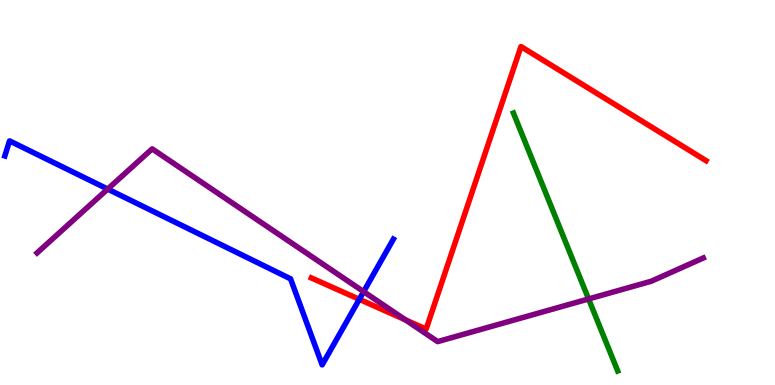[{'lines': ['blue', 'red'], 'intersections': [{'x': 4.64, 'y': 2.23}]}, {'lines': ['green', 'red'], 'intersections': []}, {'lines': ['purple', 'red'], 'intersections': [{'x': 5.23, 'y': 1.69}]}, {'lines': ['blue', 'green'], 'intersections': []}, {'lines': ['blue', 'purple'], 'intersections': [{'x': 1.39, 'y': 5.09}, {'x': 4.69, 'y': 2.42}]}, {'lines': ['green', 'purple'], 'intersections': [{'x': 7.59, 'y': 2.23}]}]